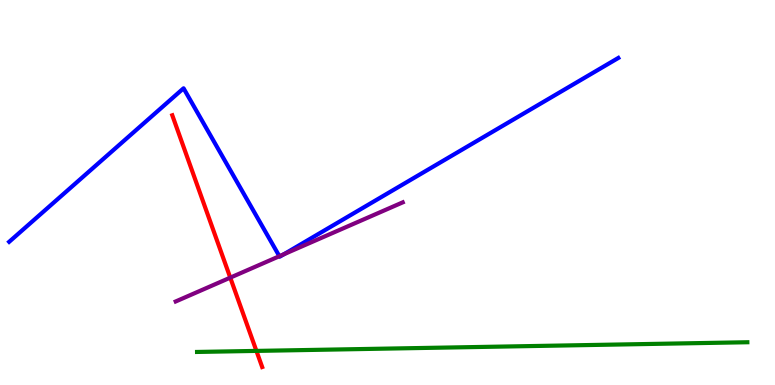[{'lines': ['blue', 'red'], 'intersections': []}, {'lines': ['green', 'red'], 'intersections': [{'x': 3.31, 'y': 0.886}]}, {'lines': ['purple', 'red'], 'intersections': [{'x': 2.97, 'y': 2.79}]}, {'lines': ['blue', 'green'], 'intersections': []}, {'lines': ['blue', 'purple'], 'intersections': [{'x': 3.6, 'y': 3.35}, {'x': 3.66, 'y': 3.4}]}, {'lines': ['green', 'purple'], 'intersections': []}]